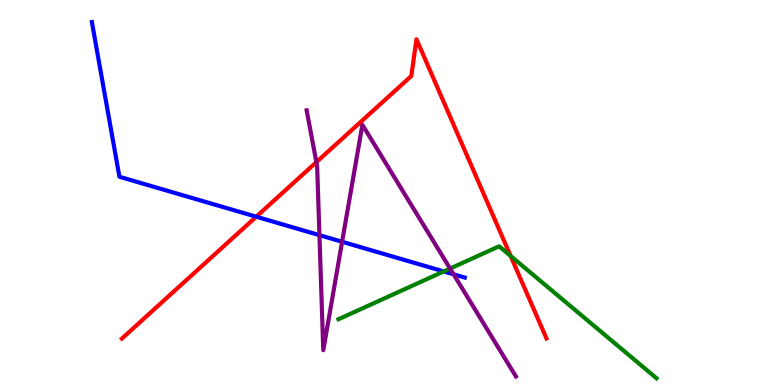[{'lines': ['blue', 'red'], 'intersections': [{'x': 3.31, 'y': 4.37}]}, {'lines': ['green', 'red'], 'intersections': [{'x': 6.59, 'y': 3.35}]}, {'lines': ['purple', 'red'], 'intersections': [{'x': 4.08, 'y': 5.79}]}, {'lines': ['blue', 'green'], 'intersections': [{'x': 5.73, 'y': 2.95}]}, {'lines': ['blue', 'purple'], 'intersections': [{'x': 4.12, 'y': 3.89}, {'x': 4.41, 'y': 3.72}, {'x': 5.85, 'y': 2.88}]}, {'lines': ['green', 'purple'], 'intersections': [{'x': 5.81, 'y': 3.02}]}]